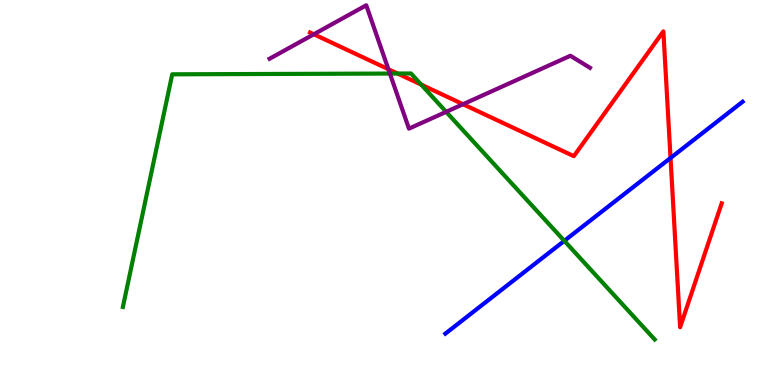[{'lines': ['blue', 'red'], 'intersections': [{'x': 8.65, 'y': 5.9}]}, {'lines': ['green', 'red'], 'intersections': [{'x': 5.13, 'y': 8.09}, {'x': 5.43, 'y': 7.8}]}, {'lines': ['purple', 'red'], 'intersections': [{'x': 4.05, 'y': 9.11}, {'x': 5.01, 'y': 8.2}, {'x': 5.97, 'y': 7.29}]}, {'lines': ['blue', 'green'], 'intersections': [{'x': 7.28, 'y': 3.74}]}, {'lines': ['blue', 'purple'], 'intersections': []}, {'lines': ['green', 'purple'], 'intersections': [{'x': 5.03, 'y': 8.09}, {'x': 5.76, 'y': 7.09}]}]